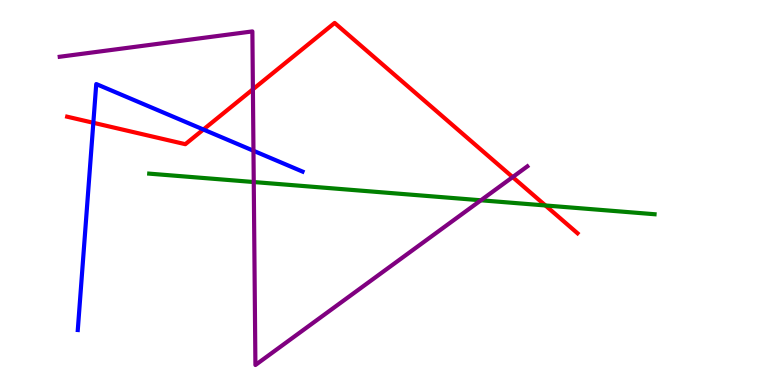[{'lines': ['blue', 'red'], 'intersections': [{'x': 1.2, 'y': 6.81}, {'x': 2.62, 'y': 6.64}]}, {'lines': ['green', 'red'], 'intersections': [{'x': 7.04, 'y': 4.66}]}, {'lines': ['purple', 'red'], 'intersections': [{'x': 3.26, 'y': 7.68}, {'x': 6.61, 'y': 5.4}]}, {'lines': ['blue', 'green'], 'intersections': []}, {'lines': ['blue', 'purple'], 'intersections': [{'x': 3.27, 'y': 6.08}]}, {'lines': ['green', 'purple'], 'intersections': [{'x': 3.27, 'y': 5.27}, {'x': 6.21, 'y': 4.8}]}]